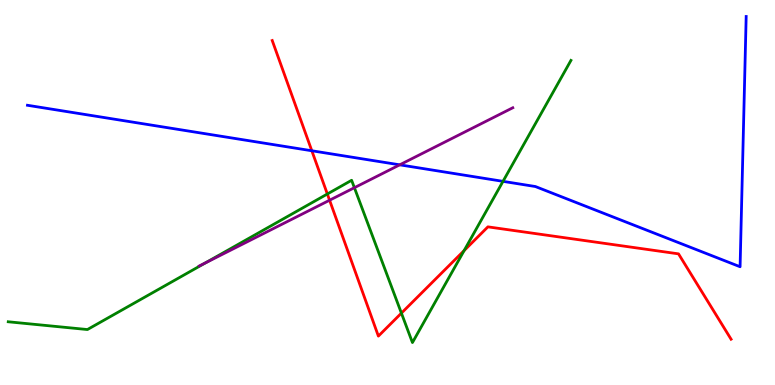[{'lines': ['blue', 'red'], 'intersections': [{'x': 4.02, 'y': 6.08}]}, {'lines': ['green', 'red'], 'intersections': [{'x': 4.22, 'y': 4.96}, {'x': 5.18, 'y': 1.87}, {'x': 5.99, 'y': 3.49}]}, {'lines': ['purple', 'red'], 'intersections': [{'x': 4.25, 'y': 4.8}]}, {'lines': ['blue', 'green'], 'intersections': [{'x': 6.49, 'y': 5.29}]}, {'lines': ['blue', 'purple'], 'intersections': [{'x': 5.16, 'y': 5.72}]}, {'lines': ['green', 'purple'], 'intersections': [{'x': 2.65, 'y': 3.17}, {'x': 4.57, 'y': 5.12}]}]